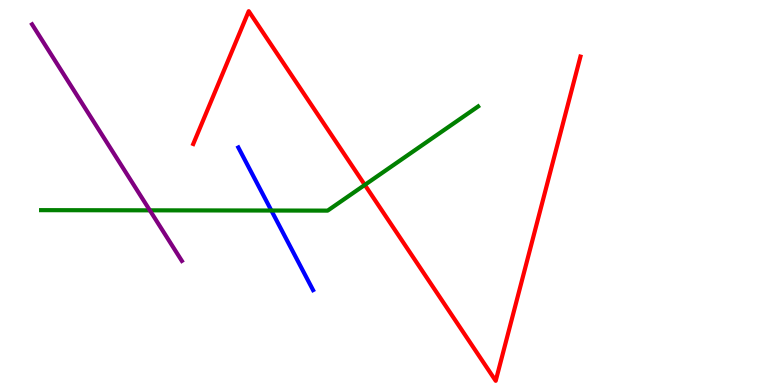[{'lines': ['blue', 'red'], 'intersections': []}, {'lines': ['green', 'red'], 'intersections': [{'x': 4.71, 'y': 5.2}]}, {'lines': ['purple', 'red'], 'intersections': []}, {'lines': ['blue', 'green'], 'intersections': [{'x': 3.5, 'y': 4.53}]}, {'lines': ['blue', 'purple'], 'intersections': []}, {'lines': ['green', 'purple'], 'intersections': [{'x': 1.93, 'y': 4.54}]}]